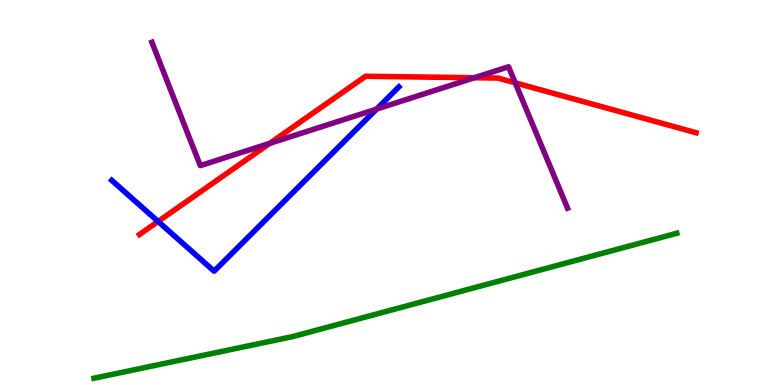[{'lines': ['blue', 'red'], 'intersections': [{'x': 2.04, 'y': 4.25}]}, {'lines': ['green', 'red'], 'intersections': []}, {'lines': ['purple', 'red'], 'intersections': [{'x': 3.48, 'y': 6.28}, {'x': 6.12, 'y': 7.98}, {'x': 6.65, 'y': 7.85}]}, {'lines': ['blue', 'green'], 'intersections': []}, {'lines': ['blue', 'purple'], 'intersections': [{'x': 4.86, 'y': 7.17}]}, {'lines': ['green', 'purple'], 'intersections': []}]